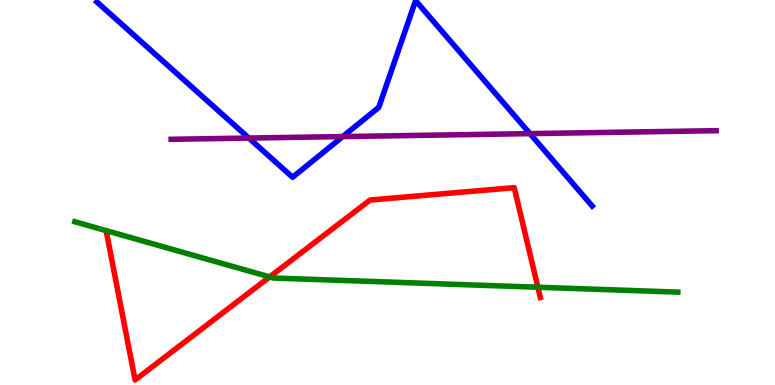[{'lines': ['blue', 'red'], 'intersections': []}, {'lines': ['green', 'red'], 'intersections': [{'x': 3.48, 'y': 2.81}, {'x': 6.94, 'y': 2.54}]}, {'lines': ['purple', 'red'], 'intersections': []}, {'lines': ['blue', 'green'], 'intersections': []}, {'lines': ['blue', 'purple'], 'intersections': [{'x': 3.21, 'y': 6.41}, {'x': 4.42, 'y': 6.45}, {'x': 6.84, 'y': 6.53}]}, {'lines': ['green', 'purple'], 'intersections': []}]